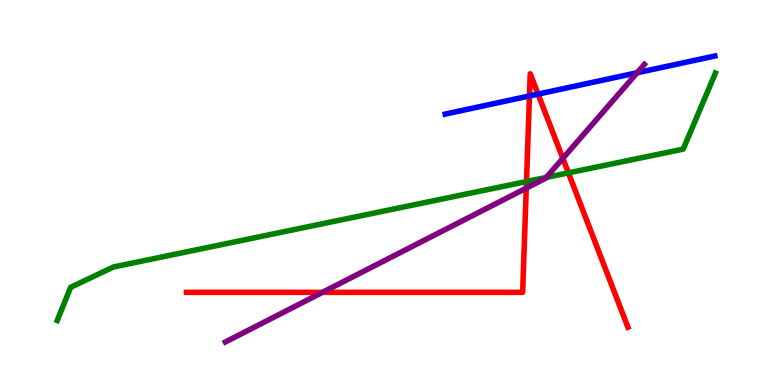[{'lines': ['blue', 'red'], 'intersections': [{'x': 6.83, 'y': 7.51}, {'x': 6.94, 'y': 7.56}]}, {'lines': ['green', 'red'], 'intersections': [{'x': 6.79, 'y': 5.28}, {'x': 7.33, 'y': 5.51}]}, {'lines': ['purple', 'red'], 'intersections': [{'x': 4.16, 'y': 2.41}, {'x': 6.79, 'y': 5.11}, {'x': 7.26, 'y': 5.89}]}, {'lines': ['blue', 'green'], 'intersections': []}, {'lines': ['blue', 'purple'], 'intersections': [{'x': 8.22, 'y': 8.11}]}, {'lines': ['green', 'purple'], 'intersections': [{'x': 7.05, 'y': 5.39}]}]